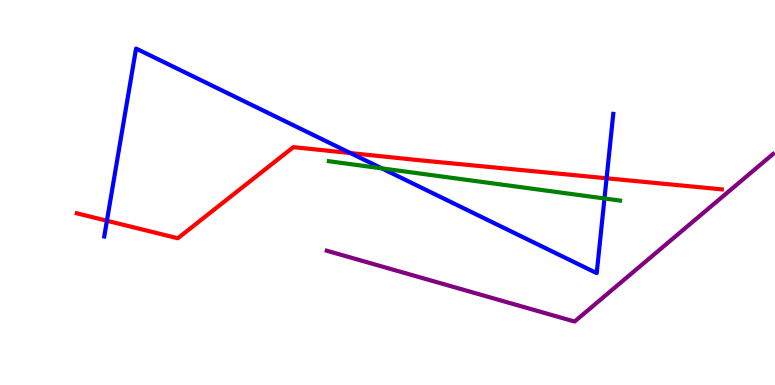[{'lines': ['blue', 'red'], 'intersections': [{'x': 1.38, 'y': 4.27}, {'x': 4.52, 'y': 6.02}, {'x': 7.83, 'y': 5.37}]}, {'lines': ['green', 'red'], 'intersections': []}, {'lines': ['purple', 'red'], 'intersections': []}, {'lines': ['blue', 'green'], 'intersections': [{'x': 4.93, 'y': 5.63}, {'x': 7.8, 'y': 4.84}]}, {'lines': ['blue', 'purple'], 'intersections': []}, {'lines': ['green', 'purple'], 'intersections': []}]